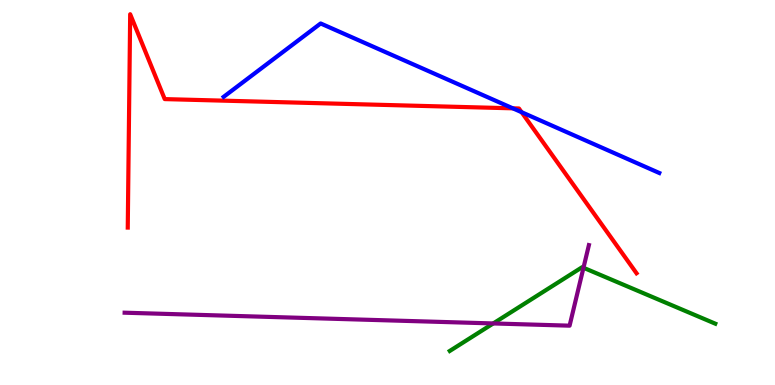[{'lines': ['blue', 'red'], 'intersections': [{'x': 6.62, 'y': 7.19}, {'x': 6.73, 'y': 7.09}]}, {'lines': ['green', 'red'], 'intersections': []}, {'lines': ['purple', 'red'], 'intersections': []}, {'lines': ['blue', 'green'], 'intersections': []}, {'lines': ['blue', 'purple'], 'intersections': []}, {'lines': ['green', 'purple'], 'intersections': [{'x': 6.36, 'y': 1.6}, {'x': 7.53, 'y': 3.05}]}]